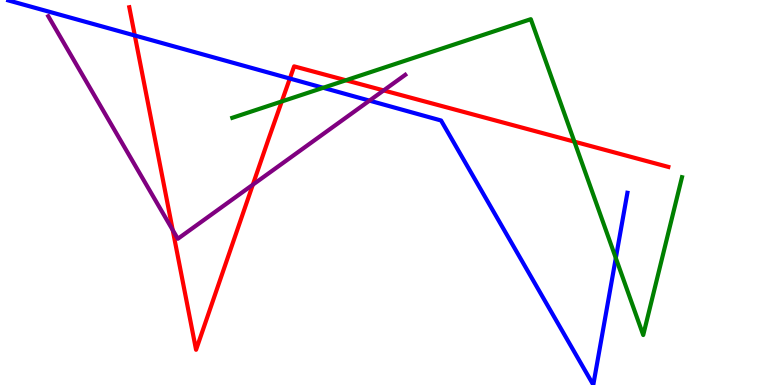[{'lines': ['blue', 'red'], 'intersections': [{'x': 1.74, 'y': 9.08}, {'x': 3.74, 'y': 7.96}]}, {'lines': ['green', 'red'], 'intersections': [{'x': 3.64, 'y': 7.36}, {'x': 4.46, 'y': 7.91}, {'x': 7.41, 'y': 6.32}]}, {'lines': ['purple', 'red'], 'intersections': [{'x': 2.23, 'y': 4.02}, {'x': 3.26, 'y': 5.2}, {'x': 4.95, 'y': 7.65}]}, {'lines': ['blue', 'green'], 'intersections': [{'x': 4.17, 'y': 7.72}, {'x': 7.95, 'y': 3.3}]}, {'lines': ['blue', 'purple'], 'intersections': [{'x': 4.77, 'y': 7.39}]}, {'lines': ['green', 'purple'], 'intersections': []}]